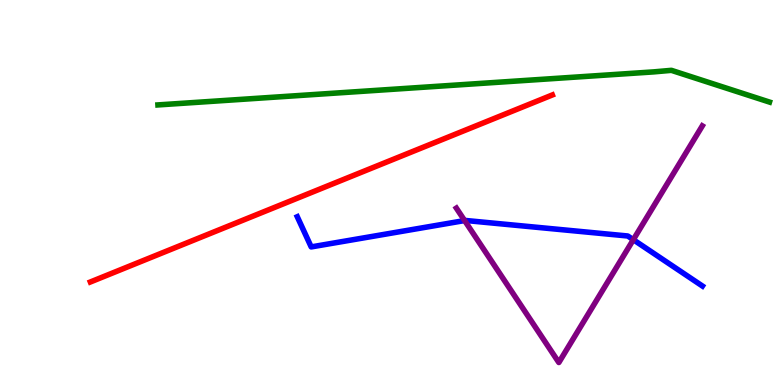[{'lines': ['blue', 'red'], 'intersections': []}, {'lines': ['green', 'red'], 'intersections': []}, {'lines': ['purple', 'red'], 'intersections': []}, {'lines': ['blue', 'green'], 'intersections': []}, {'lines': ['blue', 'purple'], 'intersections': [{'x': 6.0, 'y': 4.27}, {'x': 8.17, 'y': 3.77}]}, {'lines': ['green', 'purple'], 'intersections': []}]